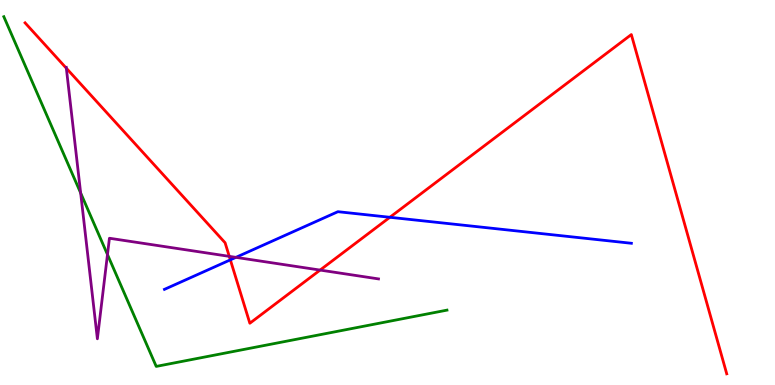[{'lines': ['blue', 'red'], 'intersections': [{'x': 2.97, 'y': 3.25}, {'x': 5.03, 'y': 4.36}]}, {'lines': ['green', 'red'], 'intersections': []}, {'lines': ['purple', 'red'], 'intersections': [{'x': 0.856, 'y': 8.23}, {'x': 2.96, 'y': 3.34}, {'x': 4.13, 'y': 2.98}]}, {'lines': ['blue', 'green'], 'intersections': []}, {'lines': ['blue', 'purple'], 'intersections': [{'x': 3.04, 'y': 3.32}]}, {'lines': ['green', 'purple'], 'intersections': [{'x': 1.04, 'y': 4.99}, {'x': 1.39, 'y': 3.39}]}]